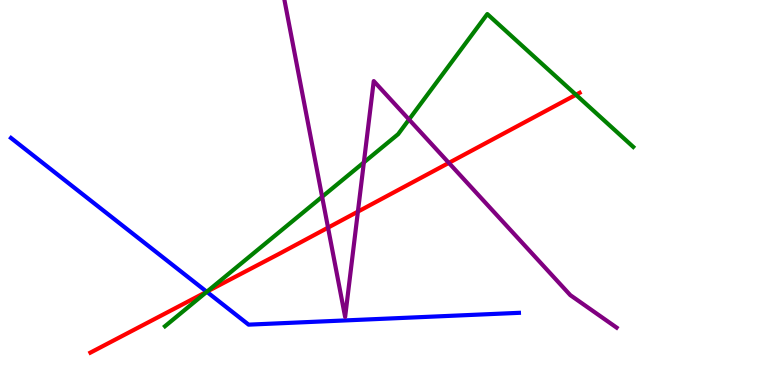[{'lines': ['blue', 'red'], 'intersections': [{'x': 2.67, 'y': 2.42}]}, {'lines': ['green', 'red'], 'intersections': [{'x': 2.67, 'y': 2.43}, {'x': 7.43, 'y': 7.54}]}, {'lines': ['purple', 'red'], 'intersections': [{'x': 4.23, 'y': 4.09}, {'x': 4.62, 'y': 4.5}, {'x': 5.79, 'y': 5.77}]}, {'lines': ['blue', 'green'], 'intersections': [{'x': 2.67, 'y': 2.42}]}, {'lines': ['blue', 'purple'], 'intersections': []}, {'lines': ['green', 'purple'], 'intersections': [{'x': 4.16, 'y': 4.89}, {'x': 4.7, 'y': 5.78}, {'x': 5.28, 'y': 6.9}]}]